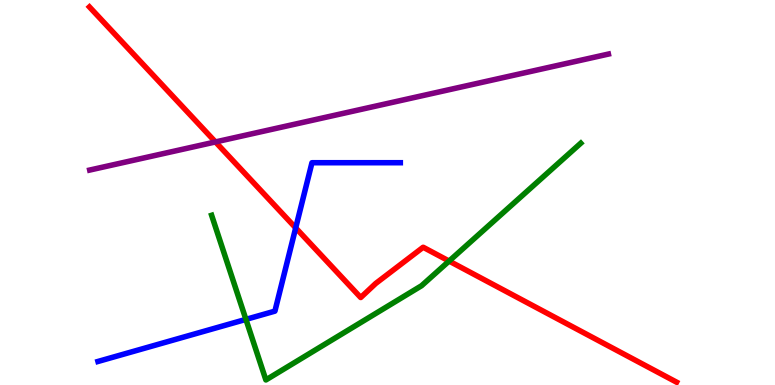[{'lines': ['blue', 'red'], 'intersections': [{'x': 3.82, 'y': 4.08}]}, {'lines': ['green', 'red'], 'intersections': [{'x': 5.79, 'y': 3.22}]}, {'lines': ['purple', 'red'], 'intersections': [{'x': 2.78, 'y': 6.31}]}, {'lines': ['blue', 'green'], 'intersections': [{'x': 3.17, 'y': 1.7}]}, {'lines': ['blue', 'purple'], 'intersections': []}, {'lines': ['green', 'purple'], 'intersections': []}]